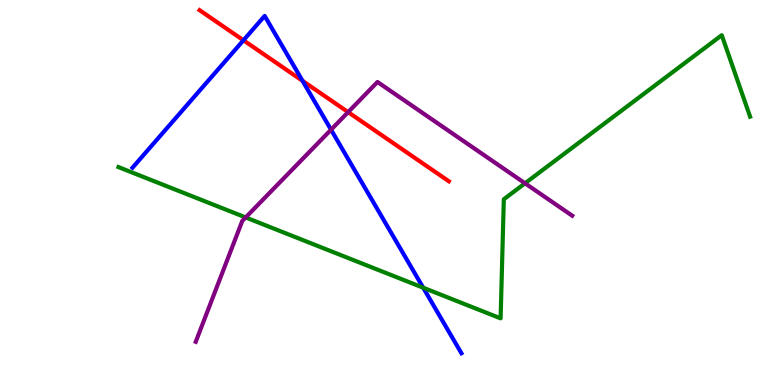[{'lines': ['blue', 'red'], 'intersections': [{'x': 3.14, 'y': 8.95}, {'x': 3.9, 'y': 7.9}]}, {'lines': ['green', 'red'], 'intersections': []}, {'lines': ['purple', 'red'], 'intersections': [{'x': 4.49, 'y': 7.09}]}, {'lines': ['blue', 'green'], 'intersections': [{'x': 5.46, 'y': 2.53}]}, {'lines': ['blue', 'purple'], 'intersections': [{'x': 4.27, 'y': 6.63}]}, {'lines': ['green', 'purple'], 'intersections': [{'x': 3.17, 'y': 4.35}, {'x': 6.77, 'y': 5.24}]}]